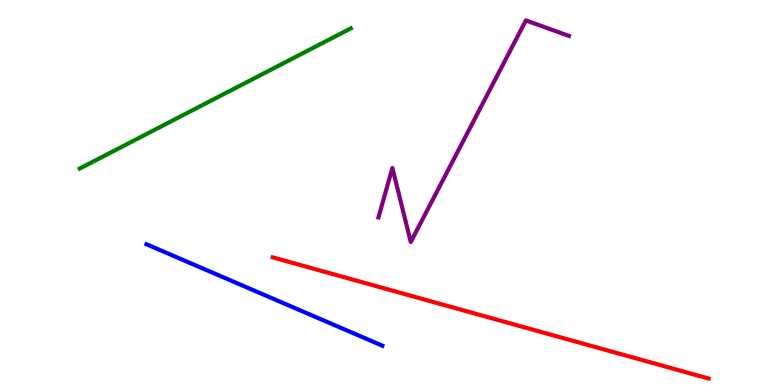[{'lines': ['blue', 'red'], 'intersections': []}, {'lines': ['green', 'red'], 'intersections': []}, {'lines': ['purple', 'red'], 'intersections': []}, {'lines': ['blue', 'green'], 'intersections': []}, {'lines': ['blue', 'purple'], 'intersections': []}, {'lines': ['green', 'purple'], 'intersections': []}]